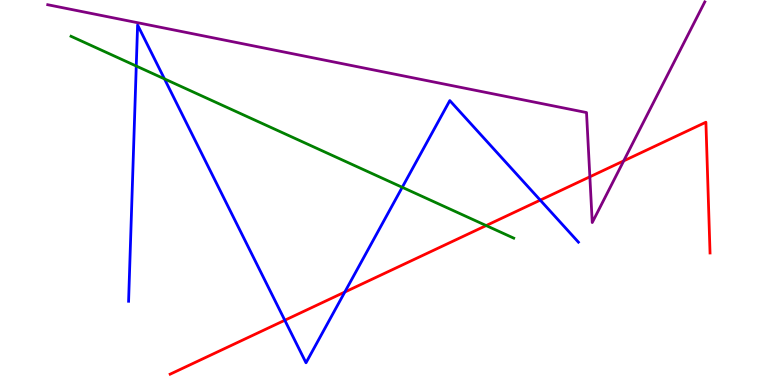[{'lines': ['blue', 'red'], 'intersections': [{'x': 3.67, 'y': 1.68}, {'x': 4.45, 'y': 2.41}, {'x': 6.97, 'y': 4.8}]}, {'lines': ['green', 'red'], 'intersections': [{'x': 6.27, 'y': 4.14}]}, {'lines': ['purple', 'red'], 'intersections': [{'x': 7.61, 'y': 5.41}, {'x': 8.05, 'y': 5.82}]}, {'lines': ['blue', 'green'], 'intersections': [{'x': 1.76, 'y': 8.28}, {'x': 2.12, 'y': 7.95}, {'x': 5.19, 'y': 5.13}]}, {'lines': ['blue', 'purple'], 'intersections': []}, {'lines': ['green', 'purple'], 'intersections': []}]